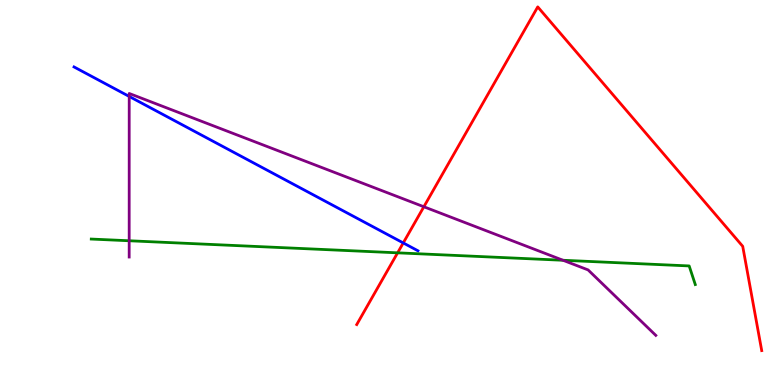[{'lines': ['blue', 'red'], 'intersections': [{'x': 5.2, 'y': 3.69}]}, {'lines': ['green', 'red'], 'intersections': [{'x': 5.13, 'y': 3.43}]}, {'lines': ['purple', 'red'], 'intersections': [{'x': 5.47, 'y': 4.63}]}, {'lines': ['blue', 'green'], 'intersections': []}, {'lines': ['blue', 'purple'], 'intersections': [{'x': 1.67, 'y': 7.5}]}, {'lines': ['green', 'purple'], 'intersections': [{'x': 1.67, 'y': 3.75}, {'x': 7.26, 'y': 3.24}]}]